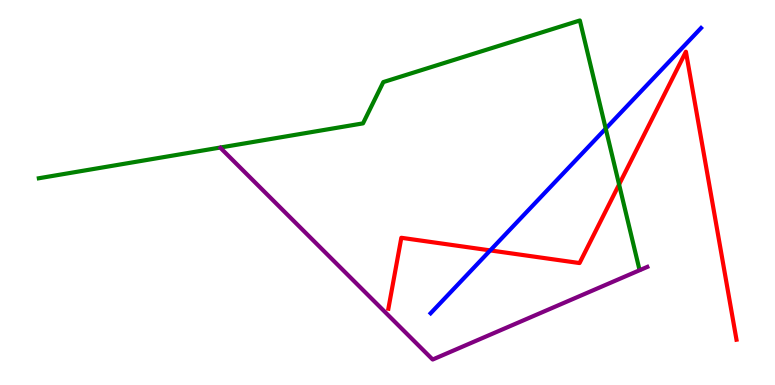[{'lines': ['blue', 'red'], 'intersections': [{'x': 6.33, 'y': 3.5}]}, {'lines': ['green', 'red'], 'intersections': [{'x': 7.99, 'y': 5.21}]}, {'lines': ['purple', 'red'], 'intersections': []}, {'lines': ['blue', 'green'], 'intersections': [{'x': 7.82, 'y': 6.66}]}, {'lines': ['blue', 'purple'], 'intersections': []}, {'lines': ['green', 'purple'], 'intersections': []}]